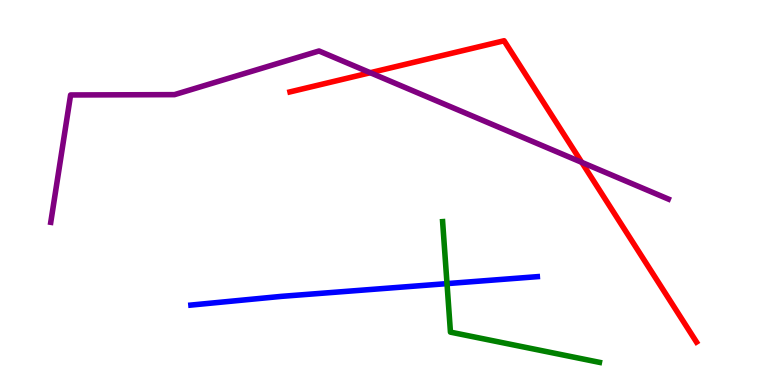[{'lines': ['blue', 'red'], 'intersections': []}, {'lines': ['green', 'red'], 'intersections': []}, {'lines': ['purple', 'red'], 'intersections': [{'x': 4.78, 'y': 8.11}, {'x': 7.51, 'y': 5.78}]}, {'lines': ['blue', 'green'], 'intersections': [{'x': 5.77, 'y': 2.63}]}, {'lines': ['blue', 'purple'], 'intersections': []}, {'lines': ['green', 'purple'], 'intersections': []}]